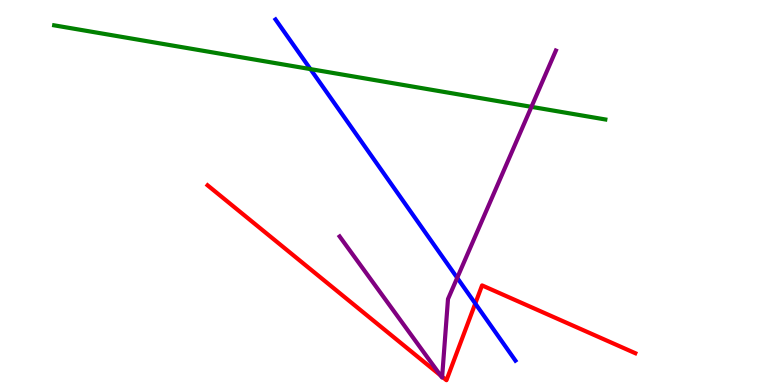[{'lines': ['blue', 'red'], 'intersections': [{'x': 6.13, 'y': 2.12}]}, {'lines': ['green', 'red'], 'intersections': []}, {'lines': ['purple', 'red'], 'intersections': [{'x': 5.68, 'y': 0.251}, {'x': 5.71, 'y': 0.215}]}, {'lines': ['blue', 'green'], 'intersections': [{'x': 4.01, 'y': 8.21}]}, {'lines': ['blue', 'purple'], 'intersections': [{'x': 5.9, 'y': 2.78}]}, {'lines': ['green', 'purple'], 'intersections': [{'x': 6.86, 'y': 7.22}]}]